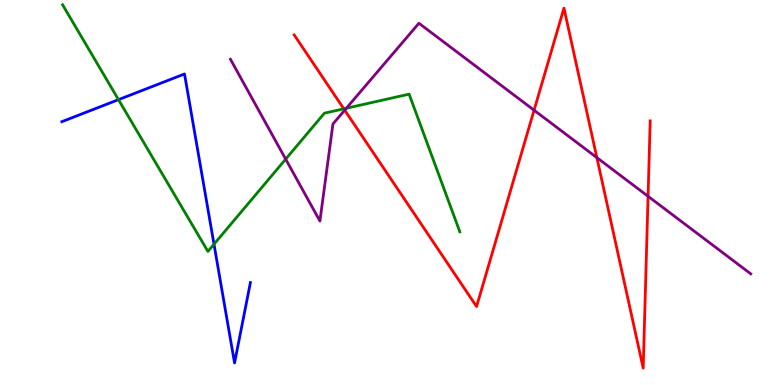[{'lines': ['blue', 'red'], 'intersections': []}, {'lines': ['green', 'red'], 'intersections': [{'x': 4.44, 'y': 7.17}]}, {'lines': ['purple', 'red'], 'intersections': [{'x': 4.45, 'y': 7.14}, {'x': 6.89, 'y': 7.14}, {'x': 7.7, 'y': 5.91}, {'x': 8.36, 'y': 4.9}]}, {'lines': ['blue', 'green'], 'intersections': [{'x': 1.53, 'y': 7.41}, {'x': 2.76, 'y': 3.66}]}, {'lines': ['blue', 'purple'], 'intersections': []}, {'lines': ['green', 'purple'], 'intersections': [{'x': 3.69, 'y': 5.87}, {'x': 4.47, 'y': 7.19}]}]